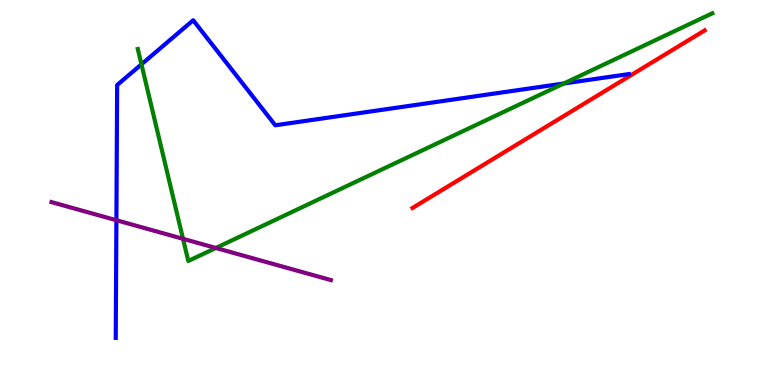[{'lines': ['blue', 'red'], 'intersections': []}, {'lines': ['green', 'red'], 'intersections': []}, {'lines': ['purple', 'red'], 'intersections': []}, {'lines': ['blue', 'green'], 'intersections': [{'x': 1.83, 'y': 8.33}, {'x': 7.27, 'y': 7.83}]}, {'lines': ['blue', 'purple'], 'intersections': [{'x': 1.5, 'y': 4.28}]}, {'lines': ['green', 'purple'], 'intersections': [{'x': 2.36, 'y': 3.8}, {'x': 2.78, 'y': 3.56}]}]